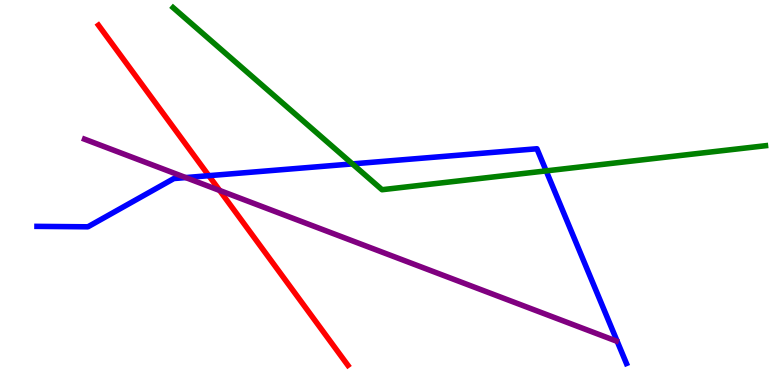[{'lines': ['blue', 'red'], 'intersections': [{'x': 2.69, 'y': 5.44}]}, {'lines': ['green', 'red'], 'intersections': []}, {'lines': ['purple', 'red'], 'intersections': [{'x': 2.83, 'y': 5.05}]}, {'lines': ['blue', 'green'], 'intersections': [{'x': 4.55, 'y': 5.74}, {'x': 7.05, 'y': 5.56}]}, {'lines': ['blue', 'purple'], 'intersections': [{'x': 2.4, 'y': 5.39}]}, {'lines': ['green', 'purple'], 'intersections': []}]